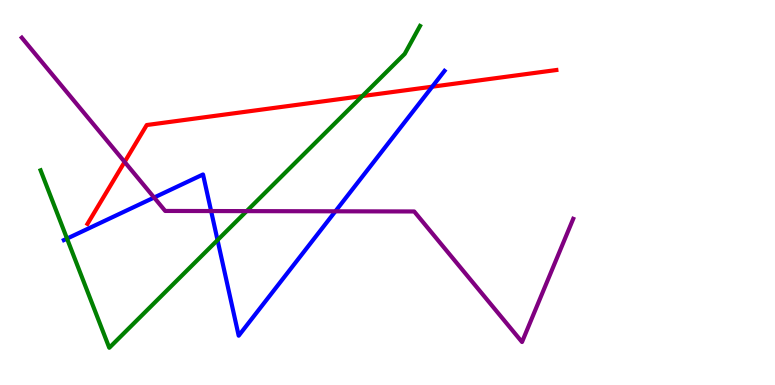[{'lines': ['blue', 'red'], 'intersections': [{'x': 5.58, 'y': 7.75}]}, {'lines': ['green', 'red'], 'intersections': [{'x': 4.67, 'y': 7.5}]}, {'lines': ['purple', 'red'], 'intersections': [{'x': 1.61, 'y': 5.79}]}, {'lines': ['blue', 'green'], 'intersections': [{'x': 0.865, 'y': 3.8}, {'x': 2.81, 'y': 3.76}]}, {'lines': ['blue', 'purple'], 'intersections': [{'x': 1.99, 'y': 4.87}, {'x': 2.72, 'y': 4.52}, {'x': 4.33, 'y': 4.51}]}, {'lines': ['green', 'purple'], 'intersections': [{'x': 3.18, 'y': 4.52}]}]